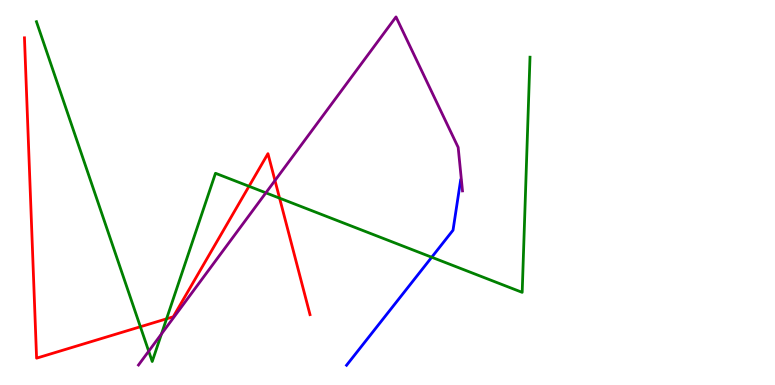[{'lines': ['blue', 'red'], 'intersections': []}, {'lines': ['green', 'red'], 'intersections': [{'x': 1.81, 'y': 1.51}, {'x': 2.15, 'y': 1.72}, {'x': 3.21, 'y': 5.16}, {'x': 3.61, 'y': 4.85}]}, {'lines': ['purple', 'red'], 'intersections': [{'x': 3.55, 'y': 5.31}]}, {'lines': ['blue', 'green'], 'intersections': [{'x': 5.57, 'y': 3.32}]}, {'lines': ['blue', 'purple'], 'intersections': []}, {'lines': ['green', 'purple'], 'intersections': [{'x': 1.92, 'y': 0.878}, {'x': 2.08, 'y': 1.33}, {'x': 3.43, 'y': 4.99}]}]